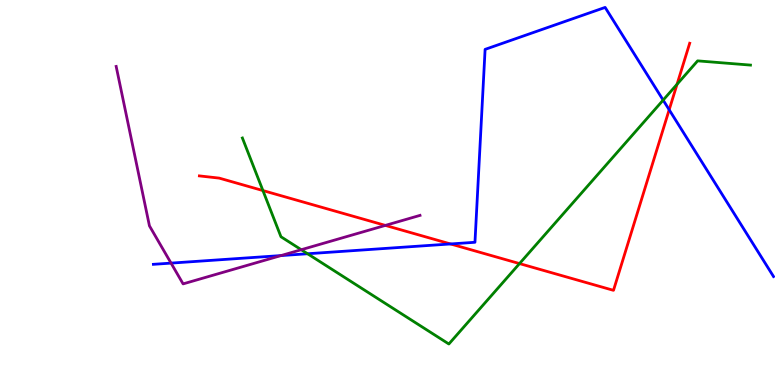[{'lines': ['blue', 'red'], 'intersections': [{'x': 5.81, 'y': 3.66}, {'x': 8.63, 'y': 7.15}]}, {'lines': ['green', 'red'], 'intersections': [{'x': 3.39, 'y': 5.05}, {'x': 6.7, 'y': 3.15}, {'x': 8.74, 'y': 7.81}]}, {'lines': ['purple', 'red'], 'intersections': [{'x': 4.97, 'y': 4.15}]}, {'lines': ['blue', 'green'], 'intersections': [{'x': 3.97, 'y': 3.41}, {'x': 8.56, 'y': 7.4}]}, {'lines': ['blue', 'purple'], 'intersections': [{'x': 2.21, 'y': 3.17}, {'x': 3.63, 'y': 3.36}]}, {'lines': ['green', 'purple'], 'intersections': [{'x': 3.89, 'y': 3.51}]}]